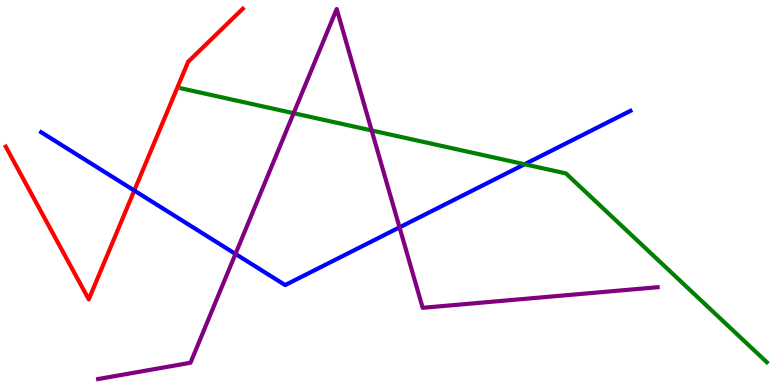[{'lines': ['blue', 'red'], 'intersections': [{'x': 1.73, 'y': 5.05}]}, {'lines': ['green', 'red'], 'intersections': []}, {'lines': ['purple', 'red'], 'intersections': []}, {'lines': ['blue', 'green'], 'intersections': [{'x': 6.77, 'y': 5.73}]}, {'lines': ['blue', 'purple'], 'intersections': [{'x': 3.04, 'y': 3.4}, {'x': 5.16, 'y': 4.09}]}, {'lines': ['green', 'purple'], 'intersections': [{'x': 3.79, 'y': 7.06}, {'x': 4.8, 'y': 6.61}]}]